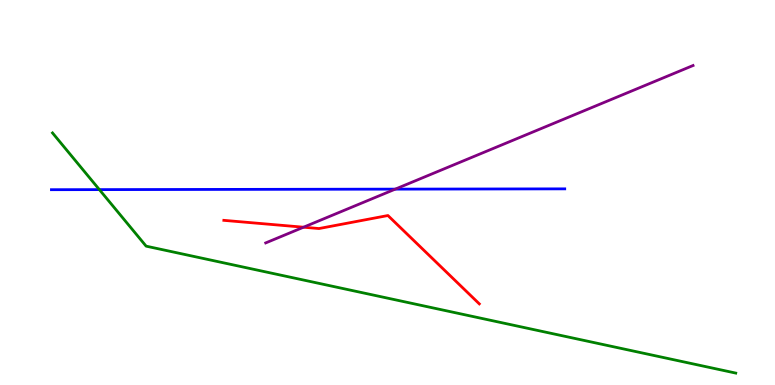[{'lines': ['blue', 'red'], 'intersections': []}, {'lines': ['green', 'red'], 'intersections': []}, {'lines': ['purple', 'red'], 'intersections': [{'x': 3.92, 'y': 4.1}]}, {'lines': ['blue', 'green'], 'intersections': [{'x': 1.28, 'y': 5.07}]}, {'lines': ['blue', 'purple'], 'intersections': [{'x': 5.1, 'y': 5.09}]}, {'lines': ['green', 'purple'], 'intersections': []}]